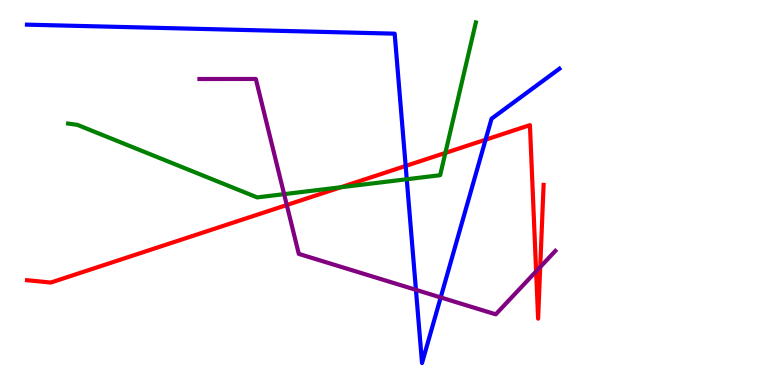[{'lines': ['blue', 'red'], 'intersections': [{'x': 5.23, 'y': 5.69}, {'x': 6.27, 'y': 6.37}]}, {'lines': ['green', 'red'], 'intersections': [{'x': 4.4, 'y': 5.14}, {'x': 5.75, 'y': 6.03}]}, {'lines': ['purple', 'red'], 'intersections': [{'x': 3.7, 'y': 4.67}, {'x': 6.92, 'y': 2.95}, {'x': 6.97, 'y': 3.06}]}, {'lines': ['blue', 'green'], 'intersections': [{'x': 5.25, 'y': 5.34}]}, {'lines': ['blue', 'purple'], 'intersections': [{'x': 5.37, 'y': 2.47}, {'x': 5.69, 'y': 2.27}]}, {'lines': ['green', 'purple'], 'intersections': [{'x': 3.67, 'y': 4.96}]}]